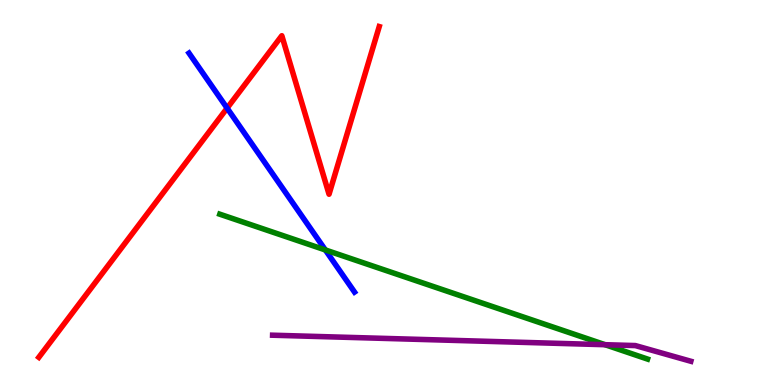[{'lines': ['blue', 'red'], 'intersections': [{'x': 2.93, 'y': 7.19}]}, {'lines': ['green', 'red'], 'intersections': []}, {'lines': ['purple', 'red'], 'intersections': []}, {'lines': ['blue', 'green'], 'intersections': [{'x': 4.2, 'y': 3.51}]}, {'lines': ['blue', 'purple'], 'intersections': []}, {'lines': ['green', 'purple'], 'intersections': [{'x': 7.81, 'y': 1.05}]}]